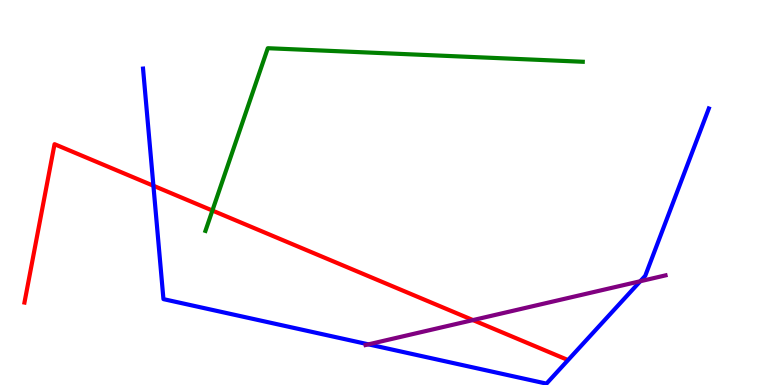[{'lines': ['blue', 'red'], 'intersections': [{'x': 1.98, 'y': 5.18}]}, {'lines': ['green', 'red'], 'intersections': [{'x': 2.74, 'y': 4.53}]}, {'lines': ['purple', 'red'], 'intersections': [{'x': 6.1, 'y': 1.69}]}, {'lines': ['blue', 'green'], 'intersections': []}, {'lines': ['blue', 'purple'], 'intersections': [{'x': 4.75, 'y': 1.06}, {'x': 8.26, 'y': 2.7}]}, {'lines': ['green', 'purple'], 'intersections': []}]